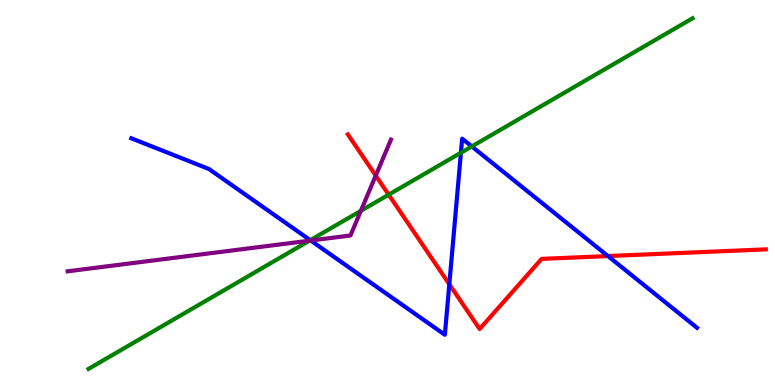[{'lines': ['blue', 'red'], 'intersections': [{'x': 5.8, 'y': 2.62}, {'x': 7.84, 'y': 3.35}]}, {'lines': ['green', 'red'], 'intersections': [{'x': 5.02, 'y': 4.94}]}, {'lines': ['purple', 'red'], 'intersections': [{'x': 4.85, 'y': 5.44}]}, {'lines': ['blue', 'green'], 'intersections': [{'x': 4.0, 'y': 3.76}, {'x': 5.95, 'y': 6.03}, {'x': 6.09, 'y': 6.2}]}, {'lines': ['blue', 'purple'], 'intersections': [{'x': 4.01, 'y': 3.75}]}, {'lines': ['green', 'purple'], 'intersections': [{'x': 3.99, 'y': 3.75}, {'x': 4.66, 'y': 4.52}]}]